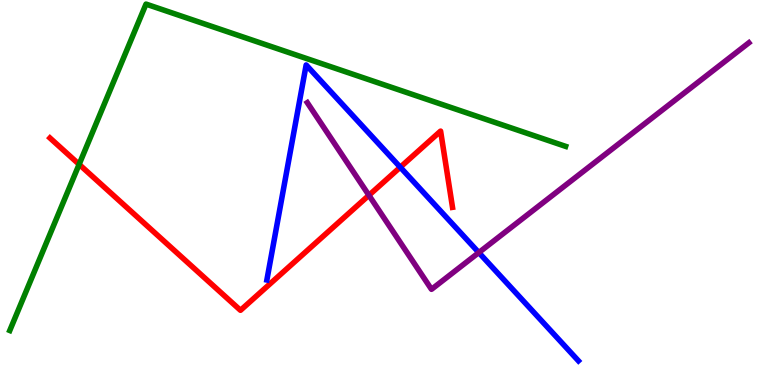[{'lines': ['blue', 'red'], 'intersections': [{'x': 5.16, 'y': 5.66}]}, {'lines': ['green', 'red'], 'intersections': [{'x': 1.02, 'y': 5.73}]}, {'lines': ['purple', 'red'], 'intersections': [{'x': 4.76, 'y': 4.93}]}, {'lines': ['blue', 'green'], 'intersections': []}, {'lines': ['blue', 'purple'], 'intersections': [{'x': 6.18, 'y': 3.44}]}, {'lines': ['green', 'purple'], 'intersections': []}]